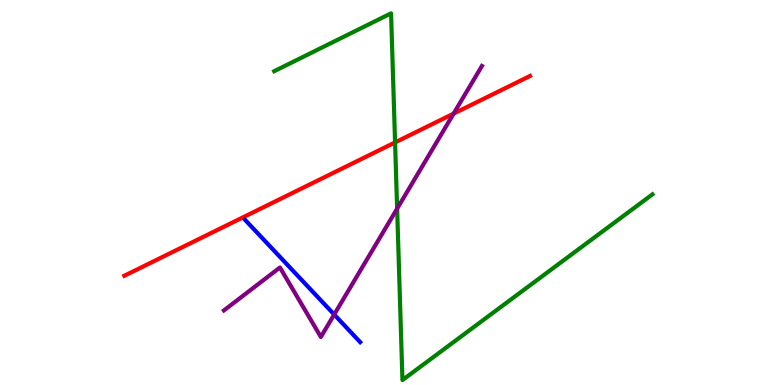[{'lines': ['blue', 'red'], 'intersections': []}, {'lines': ['green', 'red'], 'intersections': [{'x': 5.1, 'y': 6.3}]}, {'lines': ['purple', 'red'], 'intersections': [{'x': 5.85, 'y': 7.05}]}, {'lines': ['blue', 'green'], 'intersections': []}, {'lines': ['blue', 'purple'], 'intersections': [{'x': 4.31, 'y': 1.83}]}, {'lines': ['green', 'purple'], 'intersections': [{'x': 5.12, 'y': 4.58}]}]